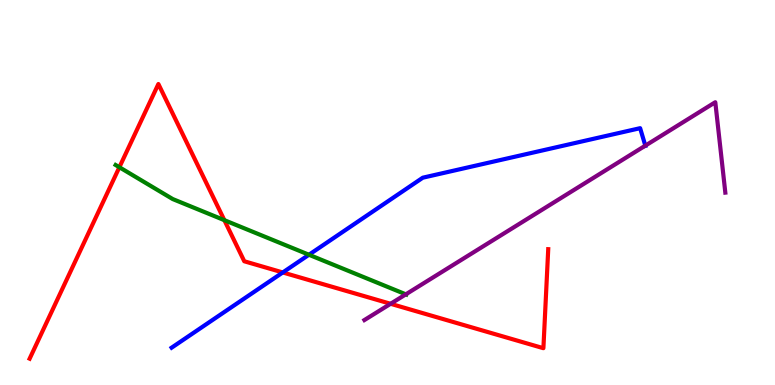[{'lines': ['blue', 'red'], 'intersections': [{'x': 3.65, 'y': 2.92}]}, {'lines': ['green', 'red'], 'intersections': [{'x': 1.54, 'y': 5.66}, {'x': 2.89, 'y': 4.28}]}, {'lines': ['purple', 'red'], 'intersections': [{'x': 5.04, 'y': 2.11}]}, {'lines': ['blue', 'green'], 'intersections': [{'x': 3.99, 'y': 3.38}]}, {'lines': ['blue', 'purple'], 'intersections': [{'x': 8.33, 'y': 6.22}]}, {'lines': ['green', 'purple'], 'intersections': [{'x': 5.24, 'y': 2.35}]}]